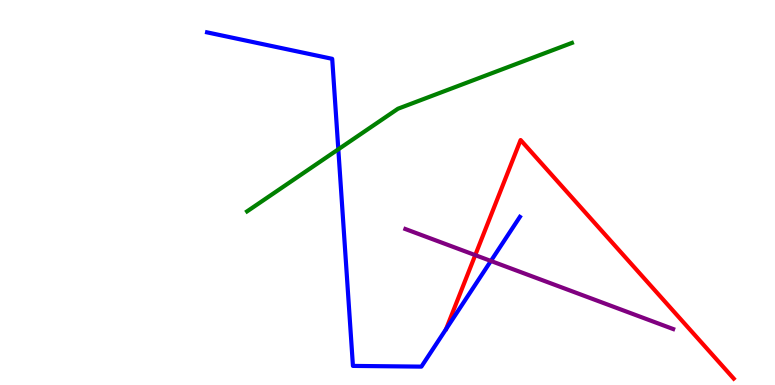[{'lines': ['blue', 'red'], 'intersections': []}, {'lines': ['green', 'red'], 'intersections': []}, {'lines': ['purple', 'red'], 'intersections': [{'x': 6.13, 'y': 3.37}]}, {'lines': ['blue', 'green'], 'intersections': [{'x': 4.37, 'y': 6.12}]}, {'lines': ['blue', 'purple'], 'intersections': [{'x': 6.33, 'y': 3.22}]}, {'lines': ['green', 'purple'], 'intersections': []}]